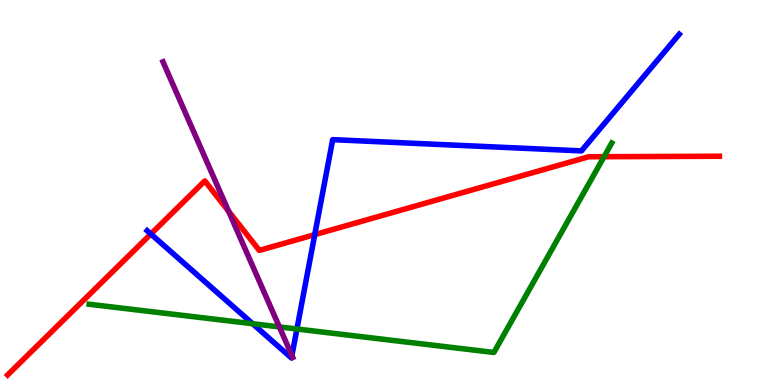[{'lines': ['blue', 'red'], 'intersections': [{'x': 1.95, 'y': 3.92}, {'x': 4.06, 'y': 3.91}]}, {'lines': ['green', 'red'], 'intersections': [{'x': 7.79, 'y': 5.93}]}, {'lines': ['purple', 'red'], 'intersections': [{'x': 2.95, 'y': 4.52}]}, {'lines': ['blue', 'green'], 'intersections': [{'x': 3.26, 'y': 1.59}, {'x': 3.83, 'y': 1.45}]}, {'lines': ['blue', 'purple'], 'intersections': [{'x': 3.77, 'y': 0.766}]}, {'lines': ['green', 'purple'], 'intersections': [{'x': 3.6, 'y': 1.51}]}]